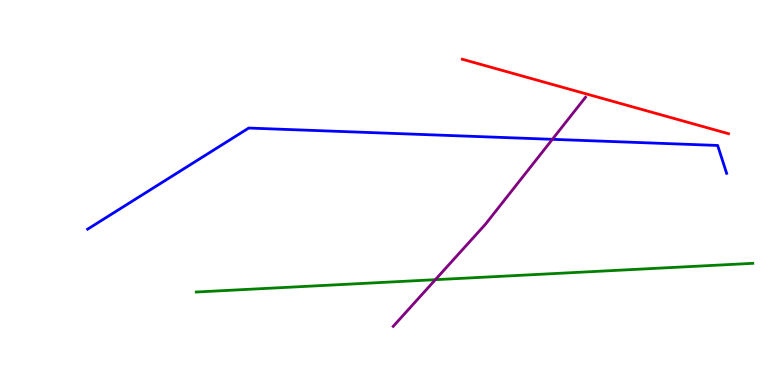[{'lines': ['blue', 'red'], 'intersections': []}, {'lines': ['green', 'red'], 'intersections': []}, {'lines': ['purple', 'red'], 'intersections': []}, {'lines': ['blue', 'green'], 'intersections': []}, {'lines': ['blue', 'purple'], 'intersections': [{'x': 7.13, 'y': 6.38}]}, {'lines': ['green', 'purple'], 'intersections': [{'x': 5.62, 'y': 2.74}]}]